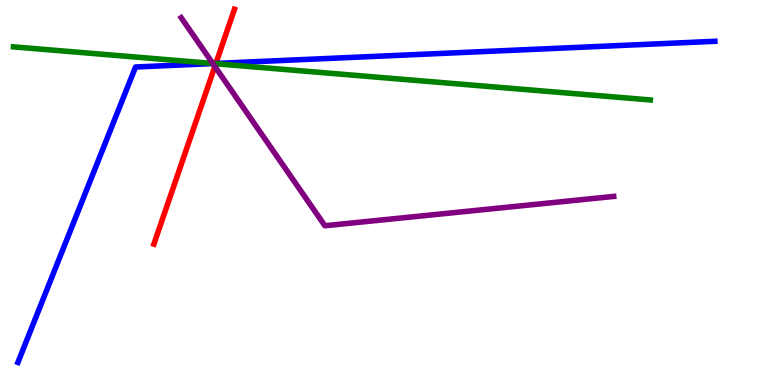[{'lines': ['blue', 'red'], 'intersections': [{'x': 2.79, 'y': 8.35}]}, {'lines': ['green', 'red'], 'intersections': [{'x': 2.78, 'y': 8.34}]}, {'lines': ['purple', 'red'], 'intersections': [{'x': 2.77, 'y': 8.27}]}, {'lines': ['blue', 'green'], 'intersections': [{'x': 2.76, 'y': 8.35}]}, {'lines': ['blue', 'purple'], 'intersections': [{'x': 2.75, 'y': 8.35}]}, {'lines': ['green', 'purple'], 'intersections': [{'x': 2.75, 'y': 8.35}]}]